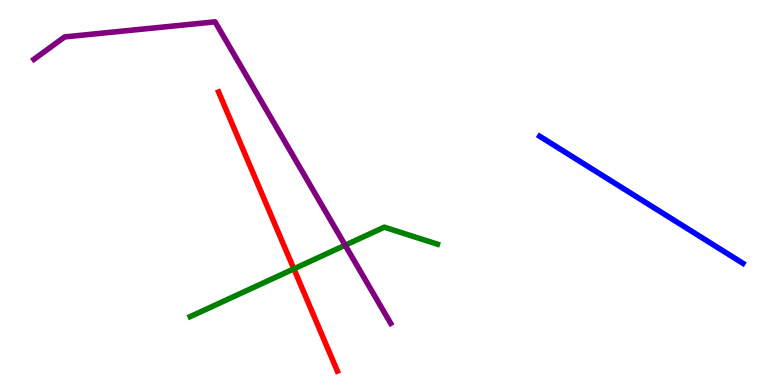[{'lines': ['blue', 'red'], 'intersections': []}, {'lines': ['green', 'red'], 'intersections': [{'x': 3.79, 'y': 3.02}]}, {'lines': ['purple', 'red'], 'intersections': []}, {'lines': ['blue', 'green'], 'intersections': []}, {'lines': ['blue', 'purple'], 'intersections': []}, {'lines': ['green', 'purple'], 'intersections': [{'x': 4.45, 'y': 3.63}]}]